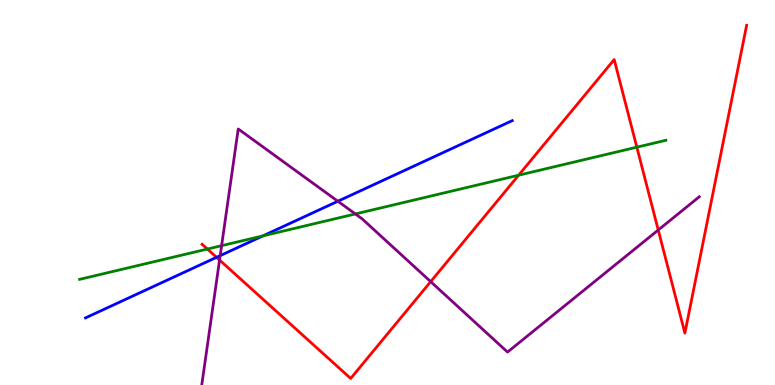[{'lines': ['blue', 'red'], 'intersections': [{'x': 2.79, 'y': 3.32}]}, {'lines': ['green', 'red'], 'intersections': [{'x': 2.68, 'y': 3.53}, {'x': 6.69, 'y': 5.45}, {'x': 8.22, 'y': 6.18}]}, {'lines': ['purple', 'red'], 'intersections': [{'x': 2.83, 'y': 3.25}, {'x': 5.56, 'y': 2.68}, {'x': 8.49, 'y': 4.03}]}, {'lines': ['blue', 'green'], 'intersections': [{'x': 3.39, 'y': 3.87}]}, {'lines': ['blue', 'purple'], 'intersections': [{'x': 2.84, 'y': 3.36}, {'x': 4.36, 'y': 4.77}]}, {'lines': ['green', 'purple'], 'intersections': [{'x': 2.86, 'y': 3.62}, {'x': 4.59, 'y': 4.44}]}]